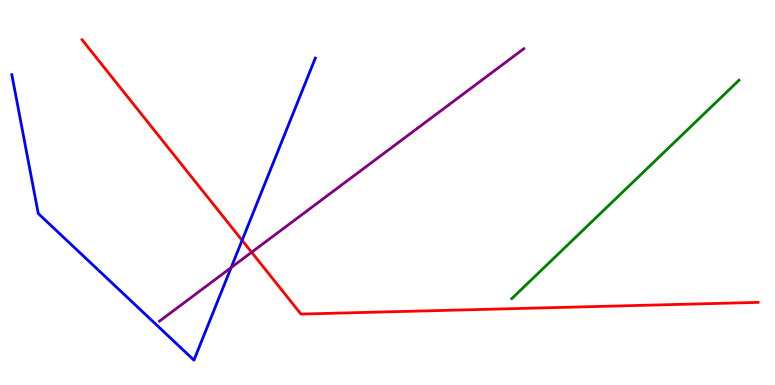[{'lines': ['blue', 'red'], 'intersections': [{'x': 3.12, 'y': 3.76}]}, {'lines': ['green', 'red'], 'intersections': []}, {'lines': ['purple', 'red'], 'intersections': [{'x': 3.25, 'y': 3.45}]}, {'lines': ['blue', 'green'], 'intersections': []}, {'lines': ['blue', 'purple'], 'intersections': [{'x': 2.98, 'y': 3.05}]}, {'lines': ['green', 'purple'], 'intersections': []}]